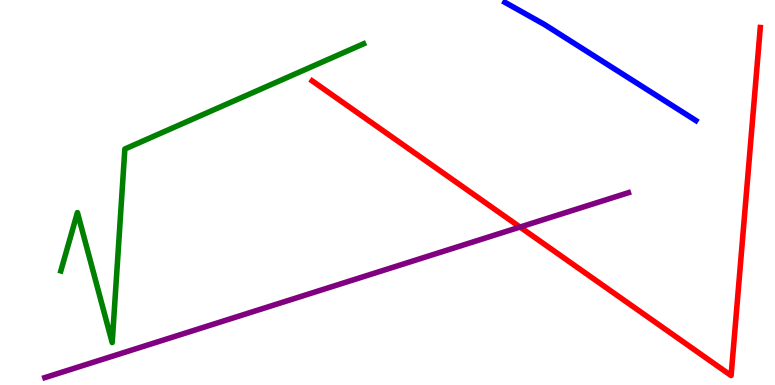[{'lines': ['blue', 'red'], 'intersections': []}, {'lines': ['green', 'red'], 'intersections': []}, {'lines': ['purple', 'red'], 'intersections': [{'x': 6.71, 'y': 4.1}]}, {'lines': ['blue', 'green'], 'intersections': []}, {'lines': ['blue', 'purple'], 'intersections': []}, {'lines': ['green', 'purple'], 'intersections': []}]